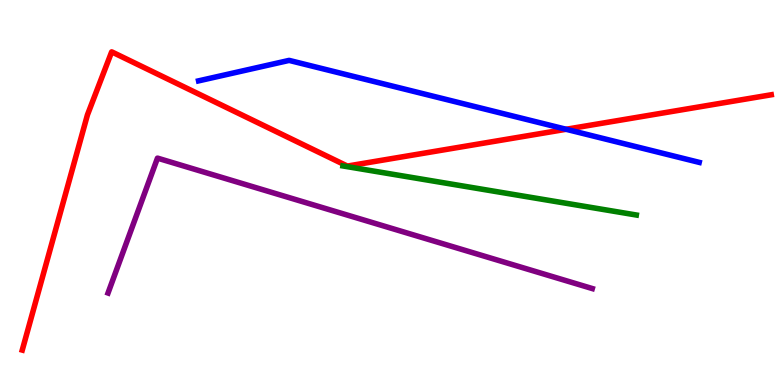[{'lines': ['blue', 'red'], 'intersections': [{'x': 7.3, 'y': 6.64}]}, {'lines': ['green', 'red'], 'intersections': []}, {'lines': ['purple', 'red'], 'intersections': []}, {'lines': ['blue', 'green'], 'intersections': []}, {'lines': ['blue', 'purple'], 'intersections': []}, {'lines': ['green', 'purple'], 'intersections': []}]